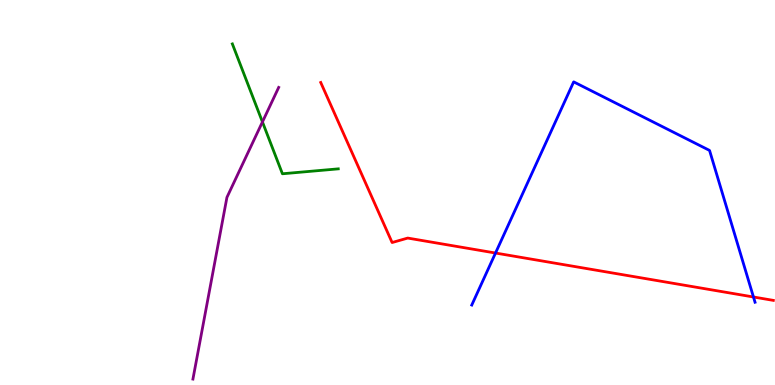[{'lines': ['blue', 'red'], 'intersections': [{'x': 6.39, 'y': 3.43}, {'x': 9.72, 'y': 2.29}]}, {'lines': ['green', 'red'], 'intersections': []}, {'lines': ['purple', 'red'], 'intersections': []}, {'lines': ['blue', 'green'], 'intersections': []}, {'lines': ['blue', 'purple'], 'intersections': []}, {'lines': ['green', 'purple'], 'intersections': [{'x': 3.39, 'y': 6.83}]}]